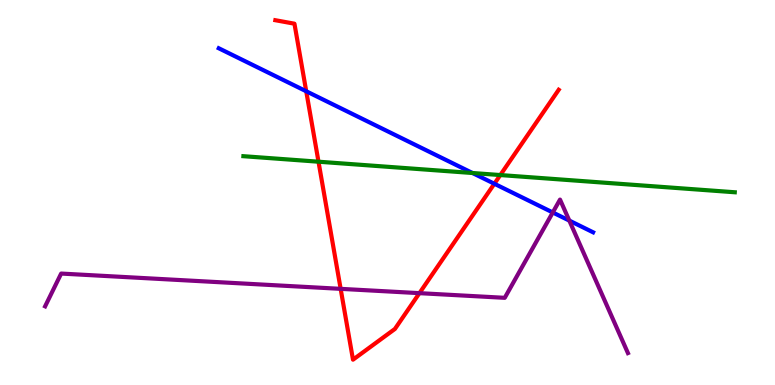[{'lines': ['blue', 'red'], 'intersections': [{'x': 3.95, 'y': 7.63}, {'x': 6.38, 'y': 5.23}]}, {'lines': ['green', 'red'], 'intersections': [{'x': 4.11, 'y': 5.8}, {'x': 6.46, 'y': 5.45}]}, {'lines': ['purple', 'red'], 'intersections': [{'x': 4.4, 'y': 2.5}, {'x': 5.41, 'y': 2.39}]}, {'lines': ['blue', 'green'], 'intersections': [{'x': 6.1, 'y': 5.51}]}, {'lines': ['blue', 'purple'], 'intersections': [{'x': 7.13, 'y': 4.48}, {'x': 7.35, 'y': 4.27}]}, {'lines': ['green', 'purple'], 'intersections': []}]